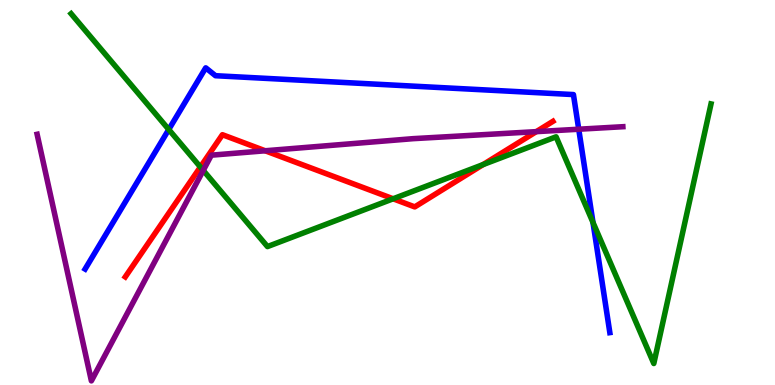[{'lines': ['blue', 'red'], 'intersections': []}, {'lines': ['green', 'red'], 'intersections': [{'x': 2.59, 'y': 5.66}, {'x': 5.07, 'y': 4.84}, {'x': 6.23, 'y': 5.73}]}, {'lines': ['purple', 'red'], 'intersections': [{'x': 3.42, 'y': 6.08}, {'x': 6.92, 'y': 6.58}]}, {'lines': ['blue', 'green'], 'intersections': [{'x': 2.18, 'y': 6.64}, {'x': 7.65, 'y': 4.22}]}, {'lines': ['blue', 'purple'], 'intersections': [{'x': 7.47, 'y': 6.64}]}, {'lines': ['green', 'purple'], 'intersections': [{'x': 2.62, 'y': 5.57}]}]